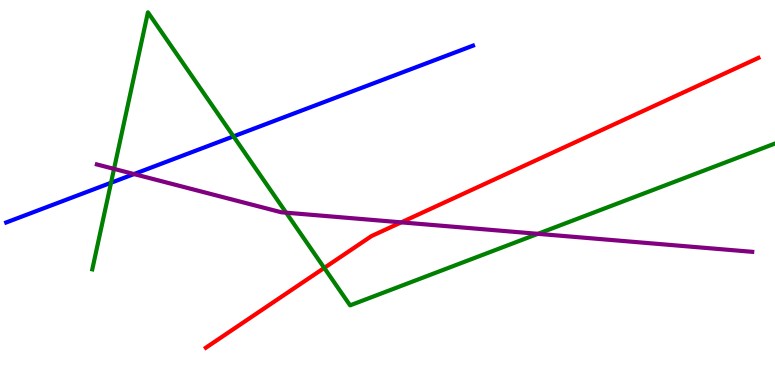[{'lines': ['blue', 'red'], 'intersections': []}, {'lines': ['green', 'red'], 'intersections': [{'x': 4.18, 'y': 3.04}]}, {'lines': ['purple', 'red'], 'intersections': [{'x': 5.18, 'y': 4.22}]}, {'lines': ['blue', 'green'], 'intersections': [{'x': 1.43, 'y': 5.25}, {'x': 3.01, 'y': 6.46}]}, {'lines': ['blue', 'purple'], 'intersections': [{'x': 1.73, 'y': 5.48}]}, {'lines': ['green', 'purple'], 'intersections': [{'x': 1.47, 'y': 5.61}, {'x': 3.69, 'y': 4.48}, {'x': 6.94, 'y': 3.93}]}]